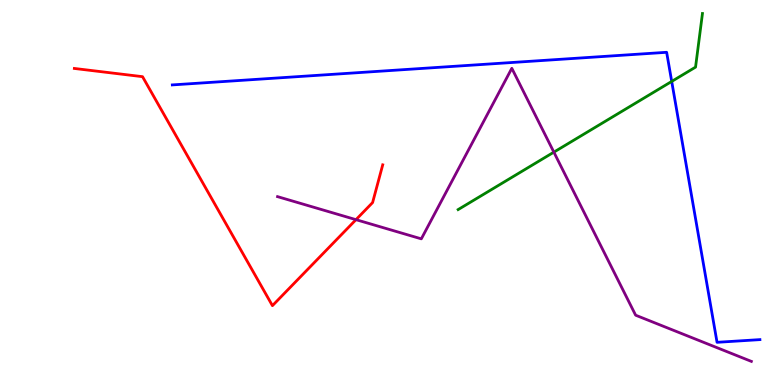[{'lines': ['blue', 'red'], 'intersections': []}, {'lines': ['green', 'red'], 'intersections': []}, {'lines': ['purple', 'red'], 'intersections': [{'x': 4.59, 'y': 4.29}]}, {'lines': ['blue', 'green'], 'intersections': [{'x': 8.67, 'y': 7.88}]}, {'lines': ['blue', 'purple'], 'intersections': []}, {'lines': ['green', 'purple'], 'intersections': [{'x': 7.15, 'y': 6.05}]}]